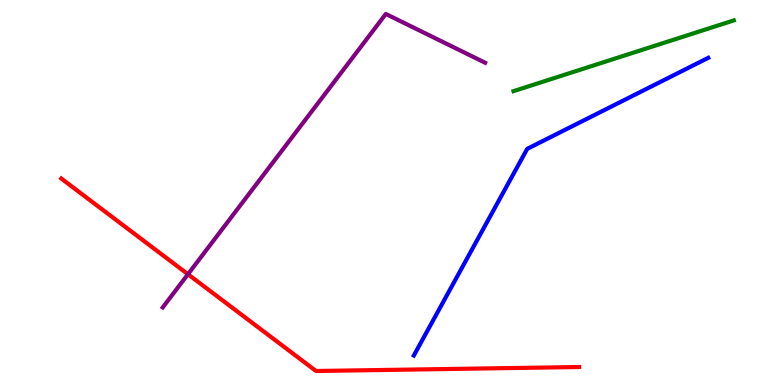[{'lines': ['blue', 'red'], 'intersections': []}, {'lines': ['green', 'red'], 'intersections': []}, {'lines': ['purple', 'red'], 'intersections': [{'x': 2.43, 'y': 2.88}]}, {'lines': ['blue', 'green'], 'intersections': []}, {'lines': ['blue', 'purple'], 'intersections': []}, {'lines': ['green', 'purple'], 'intersections': []}]